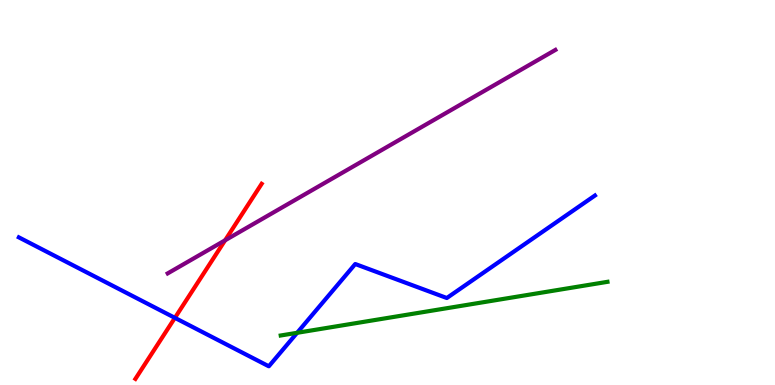[{'lines': ['blue', 'red'], 'intersections': [{'x': 2.26, 'y': 1.74}]}, {'lines': ['green', 'red'], 'intersections': []}, {'lines': ['purple', 'red'], 'intersections': [{'x': 2.9, 'y': 3.76}]}, {'lines': ['blue', 'green'], 'intersections': [{'x': 3.83, 'y': 1.36}]}, {'lines': ['blue', 'purple'], 'intersections': []}, {'lines': ['green', 'purple'], 'intersections': []}]